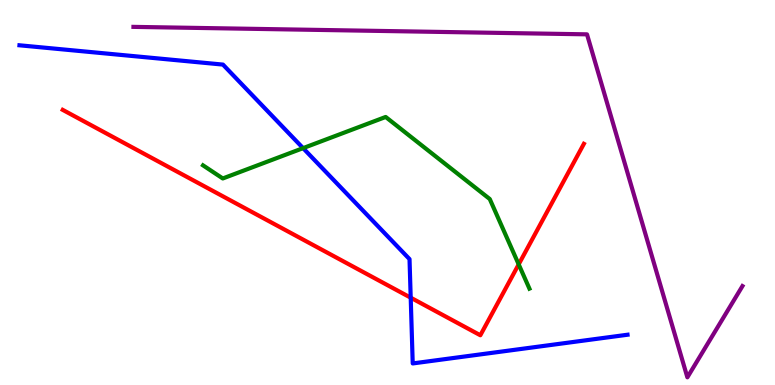[{'lines': ['blue', 'red'], 'intersections': [{'x': 5.3, 'y': 2.27}]}, {'lines': ['green', 'red'], 'intersections': [{'x': 6.69, 'y': 3.13}]}, {'lines': ['purple', 'red'], 'intersections': []}, {'lines': ['blue', 'green'], 'intersections': [{'x': 3.91, 'y': 6.15}]}, {'lines': ['blue', 'purple'], 'intersections': []}, {'lines': ['green', 'purple'], 'intersections': []}]